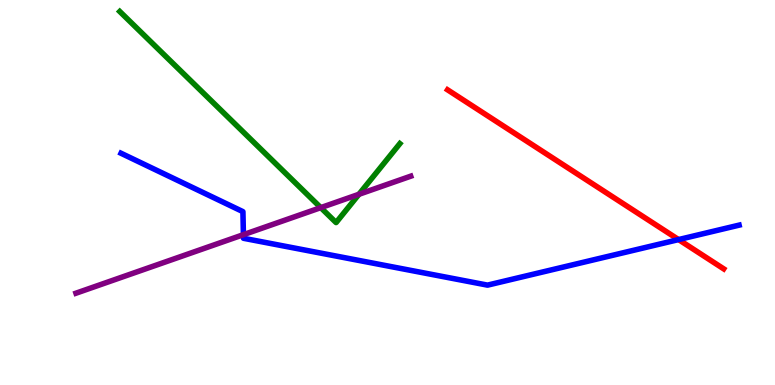[{'lines': ['blue', 'red'], 'intersections': [{'x': 8.76, 'y': 3.78}]}, {'lines': ['green', 'red'], 'intersections': []}, {'lines': ['purple', 'red'], 'intersections': []}, {'lines': ['blue', 'green'], 'intersections': []}, {'lines': ['blue', 'purple'], 'intersections': [{'x': 3.14, 'y': 3.9}]}, {'lines': ['green', 'purple'], 'intersections': [{'x': 4.14, 'y': 4.61}, {'x': 4.63, 'y': 4.95}]}]